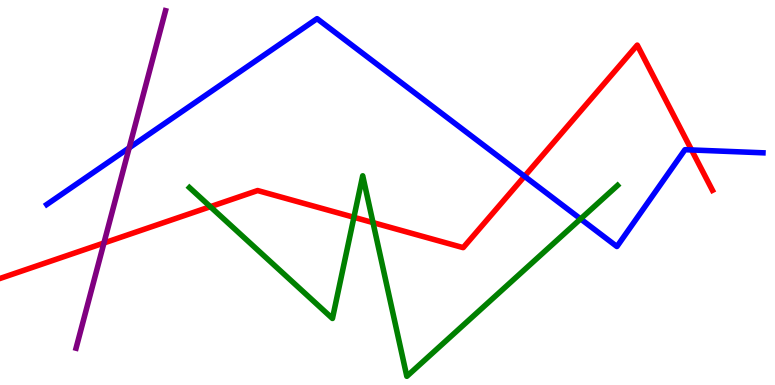[{'lines': ['blue', 'red'], 'intersections': [{'x': 6.77, 'y': 5.42}, {'x': 8.92, 'y': 6.11}]}, {'lines': ['green', 'red'], 'intersections': [{'x': 2.71, 'y': 4.63}, {'x': 4.57, 'y': 4.36}, {'x': 4.81, 'y': 4.22}]}, {'lines': ['purple', 'red'], 'intersections': [{'x': 1.34, 'y': 3.69}]}, {'lines': ['blue', 'green'], 'intersections': [{'x': 7.49, 'y': 4.31}]}, {'lines': ['blue', 'purple'], 'intersections': [{'x': 1.67, 'y': 6.16}]}, {'lines': ['green', 'purple'], 'intersections': []}]